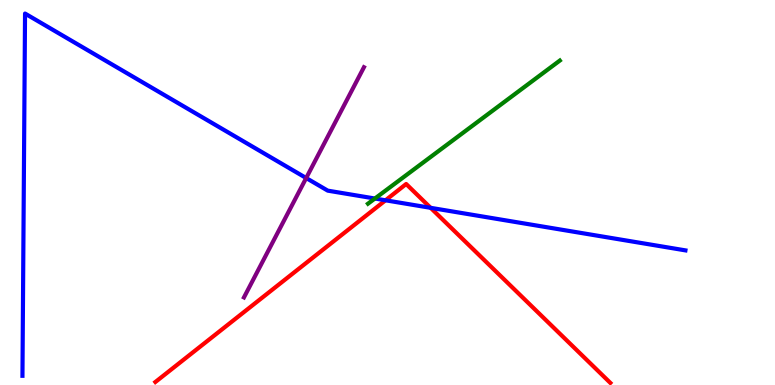[{'lines': ['blue', 'red'], 'intersections': [{'x': 4.97, 'y': 4.8}, {'x': 5.56, 'y': 4.6}]}, {'lines': ['green', 'red'], 'intersections': []}, {'lines': ['purple', 'red'], 'intersections': []}, {'lines': ['blue', 'green'], 'intersections': [{'x': 4.84, 'y': 4.84}]}, {'lines': ['blue', 'purple'], 'intersections': [{'x': 3.95, 'y': 5.38}]}, {'lines': ['green', 'purple'], 'intersections': []}]